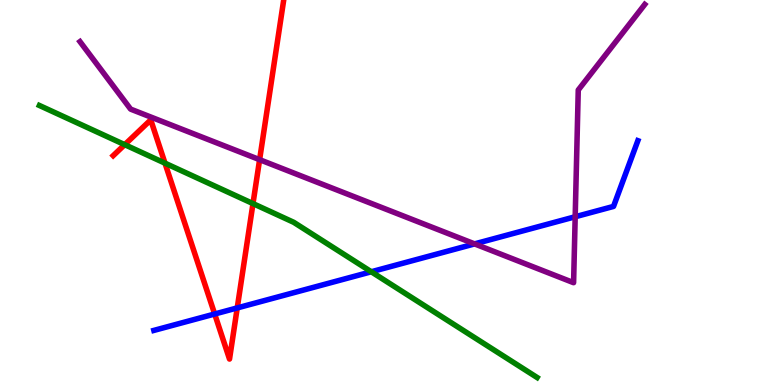[{'lines': ['blue', 'red'], 'intersections': [{'x': 2.77, 'y': 1.84}, {'x': 3.06, 'y': 2.0}]}, {'lines': ['green', 'red'], 'intersections': [{'x': 1.61, 'y': 6.24}, {'x': 2.13, 'y': 5.76}, {'x': 3.26, 'y': 4.71}]}, {'lines': ['purple', 'red'], 'intersections': [{'x': 3.35, 'y': 5.85}]}, {'lines': ['blue', 'green'], 'intersections': [{'x': 4.79, 'y': 2.94}]}, {'lines': ['blue', 'purple'], 'intersections': [{'x': 6.12, 'y': 3.67}, {'x': 7.42, 'y': 4.37}]}, {'lines': ['green', 'purple'], 'intersections': []}]